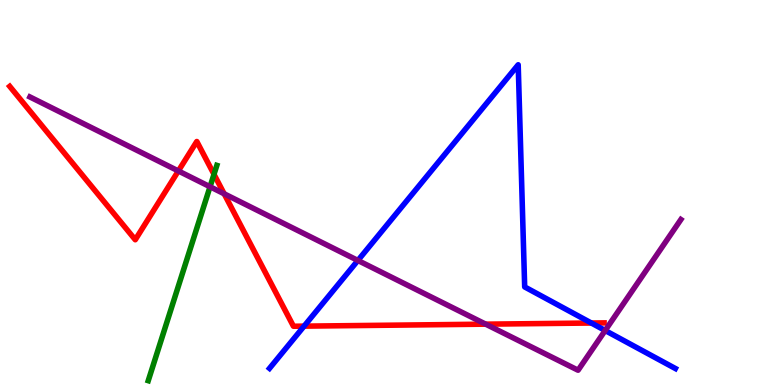[{'lines': ['blue', 'red'], 'intersections': [{'x': 3.92, 'y': 1.53}, {'x': 7.63, 'y': 1.61}]}, {'lines': ['green', 'red'], 'intersections': [{'x': 2.76, 'y': 5.47}]}, {'lines': ['purple', 'red'], 'intersections': [{'x': 2.3, 'y': 5.56}, {'x': 2.89, 'y': 4.97}, {'x': 6.27, 'y': 1.58}]}, {'lines': ['blue', 'green'], 'intersections': []}, {'lines': ['blue', 'purple'], 'intersections': [{'x': 4.62, 'y': 3.23}, {'x': 7.81, 'y': 1.42}]}, {'lines': ['green', 'purple'], 'intersections': [{'x': 2.71, 'y': 5.15}]}]